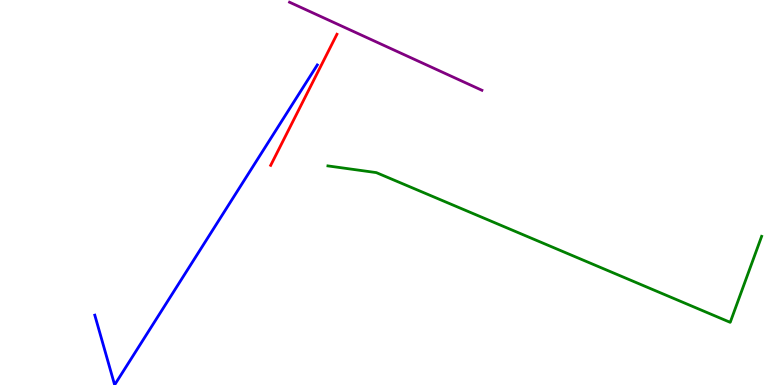[{'lines': ['blue', 'red'], 'intersections': []}, {'lines': ['green', 'red'], 'intersections': []}, {'lines': ['purple', 'red'], 'intersections': []}, {'lines': ['blue', 'green'], 'intersections': []}, {'lines': ['blue', 'purple'], 'intersections': []}, {'lines': ['green', 'purple'], 'intersections': []}]